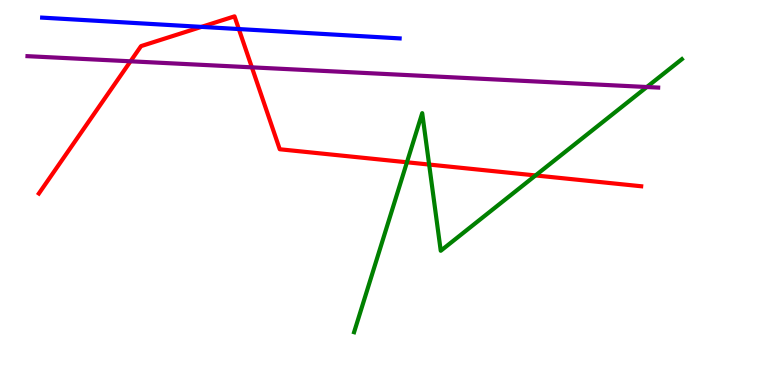[{'lines': ['blue', 'red'], 'intersections': [{'x': 2.6, 'y': 9.3}, {'x': 3.08, 'y': 9.25}]}, {'lines': ['green', 'red'], 'intersections': [{'x': 5.25, 'y': 5.78}, {'x': 5.54, 'y': 5.73}, {'x': 6.91, 'y': 5.44}]}, {'lines': ['purple', 'red'], 'intersections': [{'x': 1.68, 'y': 8.41}, {'x': 3.25, 'y': 8.25}]}, {'lines': ['blue', 'green'], 'intersections': []}, {'lines': ['blue', 'purple'], 'intersections': []}, {'lines': ['green', 'purple'], 'intersections': [{'x': 8.35, 'y': 7.74}]}]